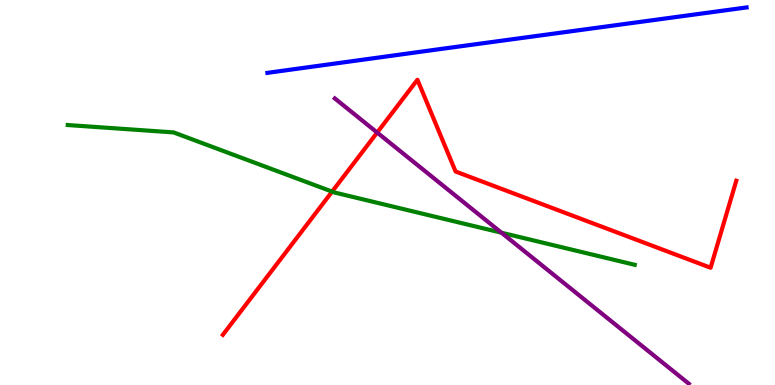[{'lines': ['blue', 'red'], 'intersections': []}, {'lines': ['green', 'red'], 'intersections': [{'x': 4.29, 'y': 5.02}]}, {'lines': ['purple', 'red'], 'intersections': [{'x': 4.87, 'y': 6.56}]}, {'lines': ['blue', 'green'], 'intersections': []}, {'lines': ['blue', 'purple'], 'intersections': []}, {'lines': ['green', 'purple'], 'intersections': [{'x': 6.47, 'y': 3.96}]}]